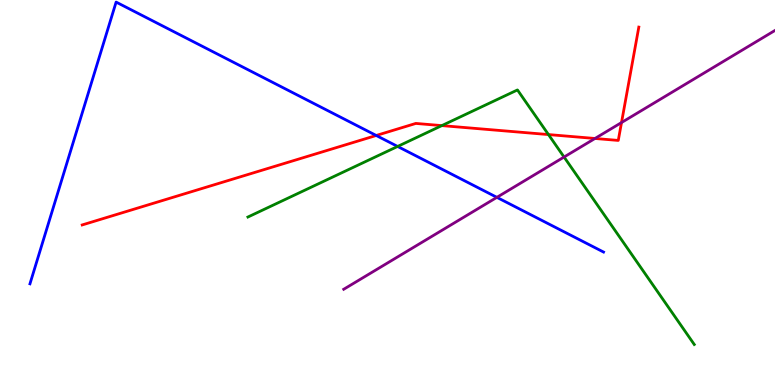[{'lines': ['blue', 'red'], 'intersections': [{'x': 4.85, 'y': 6.48}]}, {'lines': ['green', 'red'], 'intersections': [{'x': 5.7, 'y': 6.74}, {'x': 7.08, 'y': 6.5}]}, {'lines': ['purple', 'red'], 'intersections': [{'x': 7.68, 'y': 6.4}, {'x': 8.02, 'y': 6.82}]}, {'lines': ['blue', 'green'], 'intersections': [{'x': 5.13, 'y': 6.2}]}, {'lines': ['blue', 'purple'], 'intersections': [{'x': 6.41, 'y': 4.87}]}, {'lines': ['green', 'purple'], 'intersections': [{'x': 7.28, 'y': 5.92}]}]